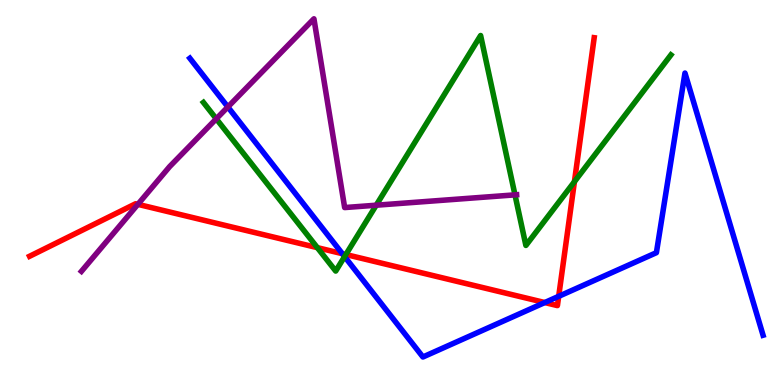[{'lines': ['blue', 'red'], 'intersections': [{'x': 4.42, 'y': 3.41}, {'x': 7.03, 'y': 2.14}, {'x': 7.21, 'y': 2.3}]}, {'lines': ['green', 'red'], 'intersections': [{'x': 4.09, 'y': 3.57}, {'x': 4.46, 'y': 3.39}, {'x': 7.41, 'y': 5.28}]}, {'lines': ['purple', 'red'], 'intersections': [{'x': 1.78, 'y': 4.69}]}, {'lines': ['blue', 'green'], 'intersections': [{'x': 4.45, 'y': 3.34}]}, {'lines': ['blue', 'purple'], 'intersections': [{'x': 2.94, 'y': 7.22}]}, {'lines': ['green', 'purple'], 'intersections': [{'x': 2.79, 'y': 6.91}, {'x': 4.85, 'y': 4.67}, {'x': 6.64, 'y': 4.94}]}]